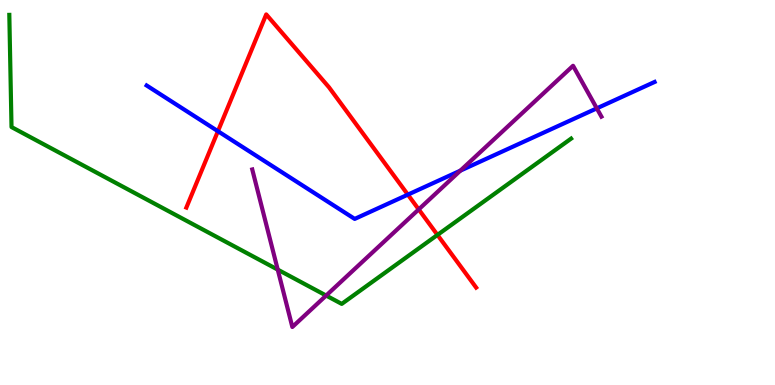[{'lines': ['blue', 'red'], 'intersections': [{'x': 2.81, 'y': 6.59}, {'x': 5.26, 'y': 4.94}]}, {'lines': ['green', 'red'], 'intersections': [{'x': 5.64, 'y': 3.9}]}, {'lines': ['purple', 'red'], 'intersections': [{'x': 5.4, 'y': 4.56}]}, {'lines': ['blue', 'green'], 'intersections': []}, {'lines': ['blue', 'purple'], 'intersections': [{'x': 5.94, 'y': 5.57}, {'x': 7.7, 'y': 7.19}]}, {'lines': ['green', 'purple'], 'intersections': [{'x': 3.58, 'y': 3.0}, {'x': 4.21, 'y': 2.32}]}]